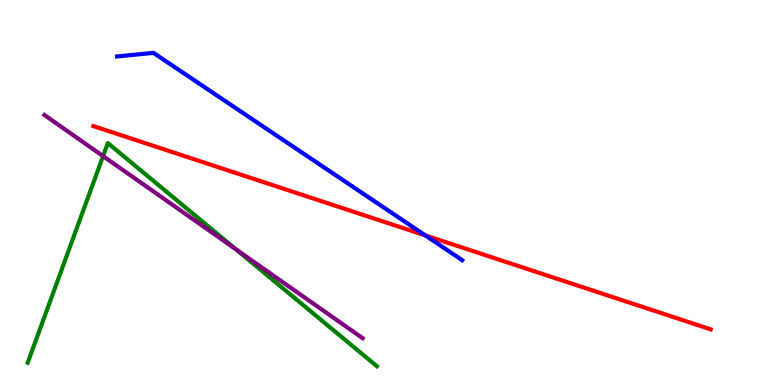[{'lines': ['blue', 'red'], 'intersections': [{'x': 5.49, 'y': 3.89}]}, {'lines': ['green', 'red'], 'intersections': []}, {'lines': ['purple', 'red'], 'intersections': []}, {'lines': ['blue', 'green'], 'intersections': []}, {'lines': ['blue', 'purple'], 'intersections': []}, {'lines': ['green', 'purple'], 'intersections': [{'x': 1.33, 'y': 5.94}, {'x': 3.04, 'y': 3.53}]}]